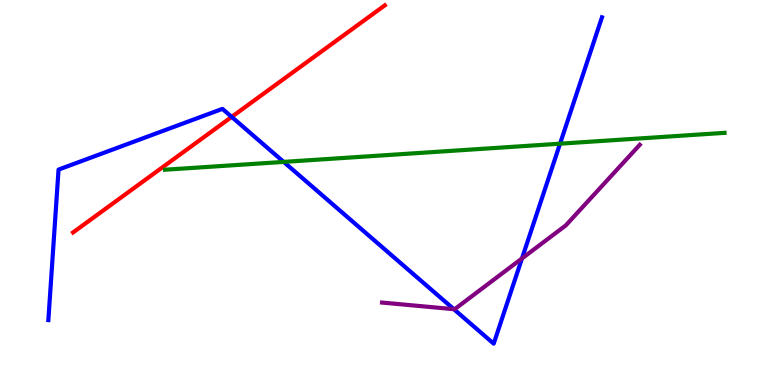[{'lines': ['blue', 'red'], 'intersections': [{'x': 2.99, 'y': 6.96}]}, {'lines': ['green', 'red'], 'intersections': []}, {'lines': ['purple', 'red'], 'intersections': []}, {'lines': ['blue', 'green'], 'intersections': [{'x': 3.66, 'y': 5.79}, {'x': 7.23, 'y': 6.27}]}, {'lines': ['blue', 'purple'], 'intersections': [{'x': 5.86, 'y': 1.97}, {'x': 6.74, 'y': 3.29}]}, {'lines': ['green', 'purple'], 'intersections': []}]